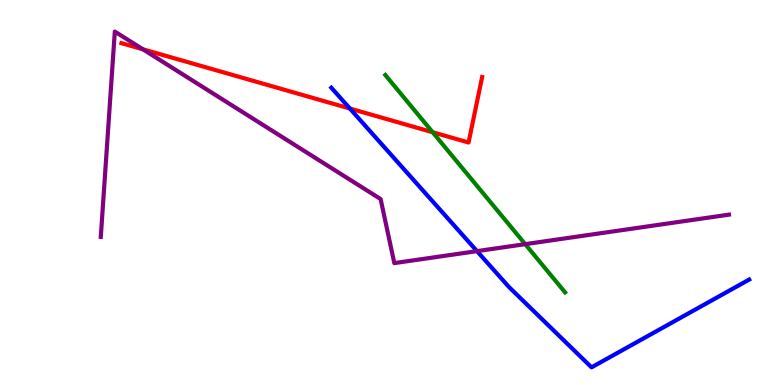[{'lines': ['blue', 'red'], 'intersections': [{'x': 4.51, 'y': 7.18}]}, {'lines': ['green', 'red'], 'intersections': [{'x': 5.58, 'y': 6.57}]}, {'lines': ['purple', 'red'], 'intersections': [{'x': 1.84, 'y': 8.72}]}, {'lines': ['blue', 'green'], 'intersections': []}, {'lines': ['blue', 'purple'], 'intersections': [{'x': 6.15, 'y': 3.48}]}, {'lines': ['green', 'purple'], 'intersections': [{'x': 6.78, 'y': 3.66}]}]